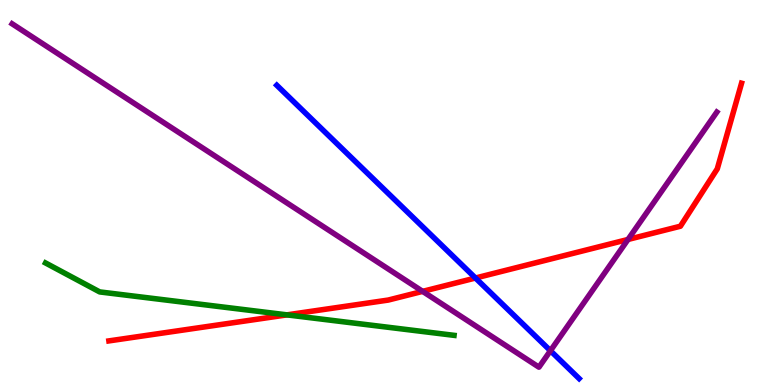[{'lines': ['blue', 'red'], 'intersections': [{'x': 6.14, 'y': 2.78}]}, {'lines': ['green', 'red'], 'intersections': [{'x': 3.7, 'y': 1.82}]}, {'lines': ['purple', 'red'], 'intersections': [{'x': 5.45, 'y': 2.43}, {'x': 8.1, 'y': 3.78}]}, {'lines': ['blue', 'green'], 'intersections': []}, {'lines': ['blue', 'purple'], 'intersections': [{'x': 7.1, 'y': 0.89}]}, {'lines': ['green', 'purple'], 'intersections': []}]